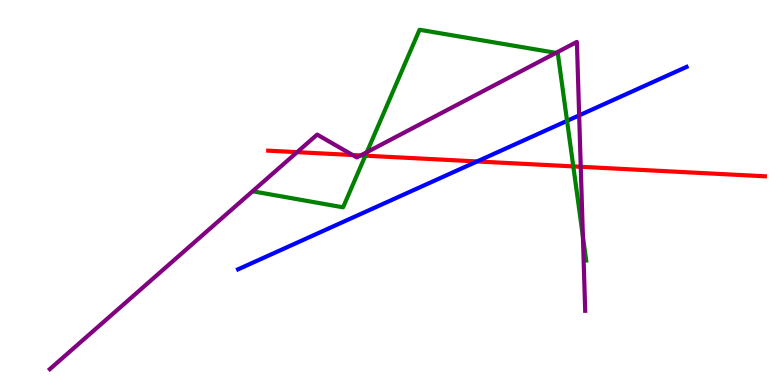[{'lines': ['blue', 'red'], 'intersections': [{'x': 6.16, 'y': 5.81}]}, {'lines': ['green', 'red'], 'intersections': [{'x': 4.71, 'y': 5.96}, {'x': 7.4, 'y': 5.68}]}, {'lines': ['purple', 'red'], 'intersections': [{'x': 3.83, 'y': 6.05}, {'x': 4.55, 'y': 5.97}, {'x': 4.65, 'y': 5.96}, {'x': 7.49, 'y': 5.67}]}, {'lines': ['blue', 'green'], 'intersections': [{'x': 7.32, 'y': 6.86}]}, {'lines': ['blue', 'purple'], 'intersections': [{'x': 7.47, 'y': 7.0}]}, {'lines': ['green', 'purple'], 'intersections': [{'x': 4.73, 'y': 6.05}, {'x': 7.17, 'y': 8.63}, {'x': 7.52, 'y': 3.86}]}]